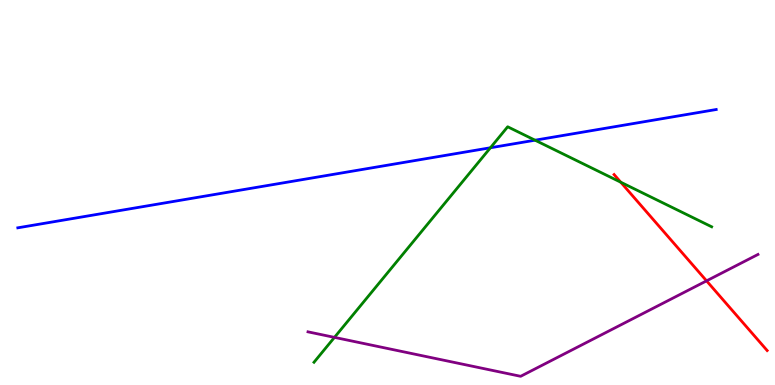[{'lines': ['blue', 'red'], 'intersections': []}, {'lines': ['green', 'red'], 'intersections': [{'x': 8.01, 'y': 5.27}]}, {'lines': ['purple', 'red'], 'intersections': [{'x': 9.12, 'y': 2.71}]}, {'lines': ['blue', 'green'], 'intersections': [{'x': 6.33, 'y': 6.16}, {'x': 6.9, 'y': 6.36}]}, {'lines': ['blue', 'purple'], 'intersections': []}, {'lines': ['green', 'purple'], 'intersections': [{'x': 4.32, 'y': 1.24}]}]